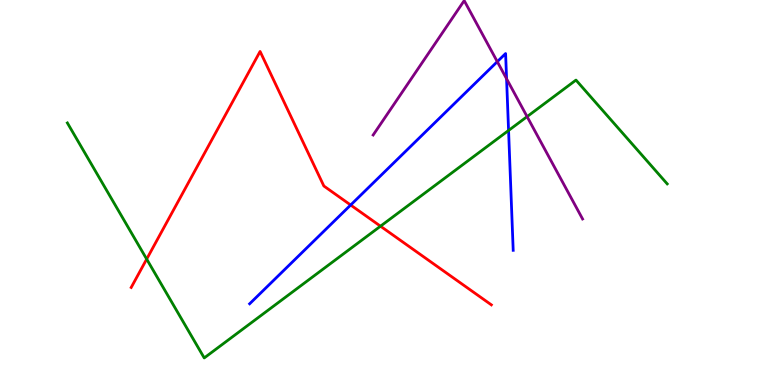[{'lines': ['blue', 'red'], 'intersections': [{'x': 4.52, 'y': 4.67}]}, {'lines': ['green', 'red'], 'intersections': [{'x': 1.89, 'y': 3.27}, {'x': 4.91, 'y': 4.12}]}, {'lines': ['purple', 'red'], 'intersections': []}, {'lines': ['blue', 'green'], 'intersections': [{'x': 6.56, 'y': 6.61}]}, {'lines': ['blue', 'purple'], 'intersections': [{'x': 6.42, 'y': 8.4}, {'x': 6.54, 'y': 7.95}]}, {'lines': ['green', 'purple'], 'intersections': [{'x': 6.8, 'y': 6.97}]}]